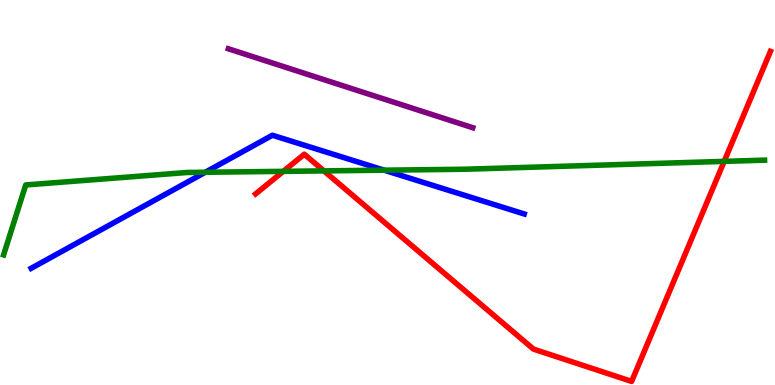[{'lines': ['blue', 'red'], 'intersections': []}, {'lines': ['green', 'red'], 'intersections': [{'x': 3.66, 'y': 5.55}, {'x': 4.18, 'y': 5.56}, {'x': 9.34, 'y': 5.81}]}, {'lines': ['purple', 'red'], 'intersections': []}, {'lines': ['blue', 'green'], 'intersections': [{'x': 2.65, 'y': 5.53}, {'x': 4.96, 'y': 5.58}]}, {'lines': ['blue', 'purple'], 'intersections': []}, {'lines': ['green', 'purple'], 'intersections': []}]